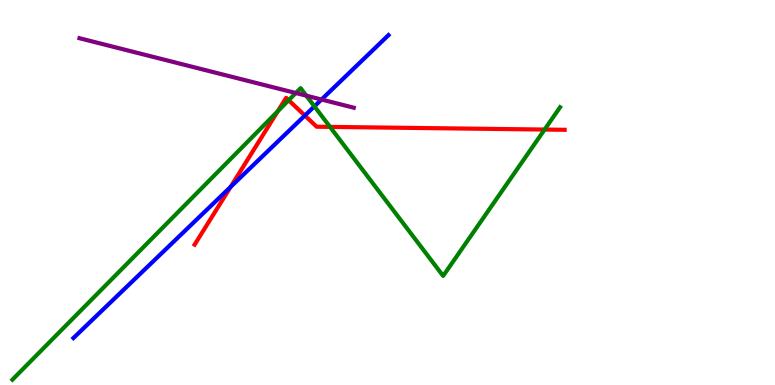[{'lines': ['blue', 'red'], 'intersections': [{'x': 2.98, 'y': 5.15}, {'x': 3.93, 'y': 7.0}]}, {'lines': ['green', 'red'], 'intersections': [{'x': 3.58, 'y': 7.11}, {'x': 3.72, 'y': 7.4}, {'x': 4.26, 'y': 6.7}, {'x': 7.03, 'y': 6.63}]}, {'lines': ['purple', 'red'], 'intersections': []}, {'lines': ['blue', 'green'], 'intersections': [{'x': 4.06, 'y': 7.24}]}, {'lines': ['blue', 'purple'], 'intersections': [{'x': 4.15, 'y': 7.41}]}, {'lines': ['green', 'purple'], 'intersections': [{'x': 3.82, 'y': 7.58}, {'x': 3.95, 'y': 7.51}]}]